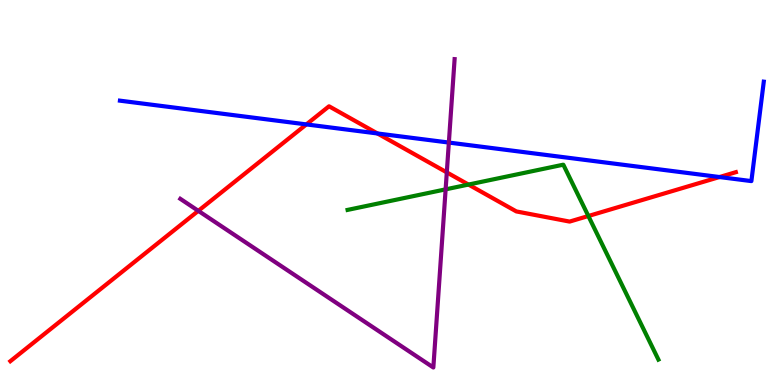[{'lines': ['blue', 'red'], 'intersections': [{'x': 3.95, 'y': 6.77}, {'x': 4.87, 'y': 6.53}, {'x': 9.28, 'y': 5.4}]}, {'lines': ['green', 'red'], 'intersections': [{'x': 6.04, 'y': 5.21}, {'x': 7.59, 'y': 4.39}]}, {'lines': ['purple', 'red'], 'intersections': [{'x': 2.56, 'y': 4.52}, {'x': 5.77, 'y': 5.52}]}, {'lines': ['blue', 'green'], 'intersections': []}, {'lines': ['blue', 'purple'], 'intersections': [{'x': 5.79, 'y': 6.3}]}, {'lines': ['green', 'purple'], 'intersections': [{'x': 5.75, 'y': 5.08}]}]